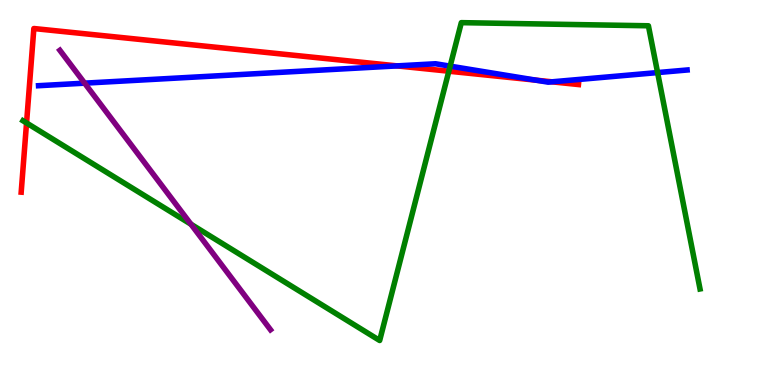[{'lines': ['blue', 'red'], 'intersections': [{'x': 5.12, 'y': 8.29}, {'x': 6.92, 'y': 7.92}, {'x': 7.12, 'y': 7.87}]}, {'lines': ['green', 'red'], 'intersections': [{'x': 0.343, 'y': 6.81}, {'x': 5.79, 'y': 8.15}]}, {'lines': ['purple', 'red'], 'intersections': []}, {'lines': ['blue', 'green'], 'intersections': [{'x': 5.81, 'y': 8.28}, {'x': 8.49, 'y': 8.11}]}, {'lines': ['blue', 'purple'], 'intersections': [{'x': 1.09, 'y': 7.84}]}, {'lines': ['green', 'purple'], 'intersections': [{'x': 2.46, 'y': 4.18}]}]